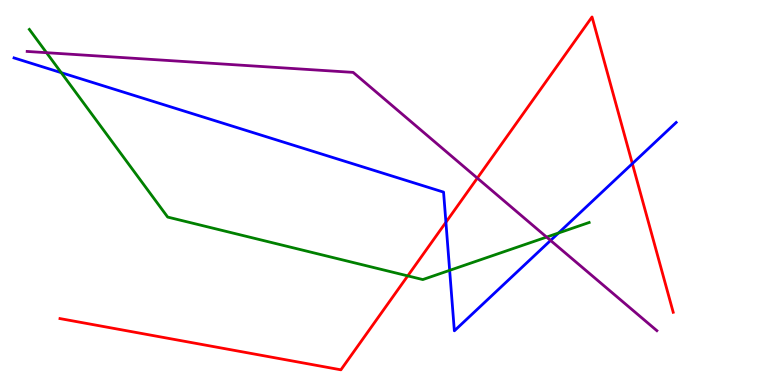[{'lines': ['blue', 'red'], 'intersections': [{'x': 5.75, 'y': 4.23}, {'x': 8.16, 'y': 5.75}]}, {'lines': ['green', 'red'], 'intersections': [{'x': 5.26, 'y': 2.83}]}, {'lines': ['purple', 'red'], 'intersections': [{'x': 6.16, 'y': 5.37}]}, {'lines': ['blue', 'green'], 'intersections': [{'x': 0.79, 'y': 8.11}, {'x': 5.8, 'y': 2.98}, {'x': 7.21, 'y': 3.95}]}, {'lines': ['blue', 'purple'], 'intersections': [{'x': 7.1, 'y': 3.75}]}, {'lines': ['green', 'purple'], 'intersections': [{'x': 0.6, 'y': 8.63}, {'x': 7.05, 'y': 3.84}]}]